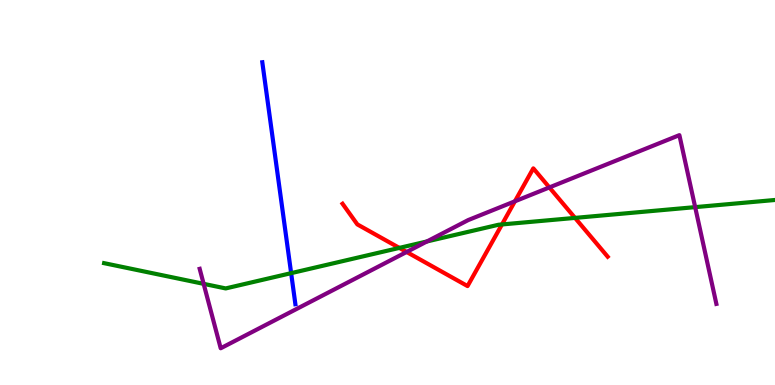[{'lines': ['blue', 'red'], 'intersections': []}, {'lines': ['green', 'red'], 'intersections': [{'x': 5.15, 'y': 3.56}, {'x': 6.48, 'y': 4.17}, {'x': 7.42, 'y': 4.34}]}, {'lines': ['purple', 'red'], 'intersections': [{'x': 5.25, 'y': 3.46}, {'x': 6.64, 'y': 4.77}, {'x': 7.09, 'y': 5.13}]}, {'lines': ['blue', 'green'], 'intersections': [{'x': 3.76, 'y': 2.91}]}, {'lines': ['blue', 'purple'], 'intersections': []}, {'lines': ['green', 'purple'], 'intersections': [{'x': 2.63, 'y': 2.63}, {'x': 5.51, 'y': 3.73}, {'x': 8.97, 'y': 4.62}]}]